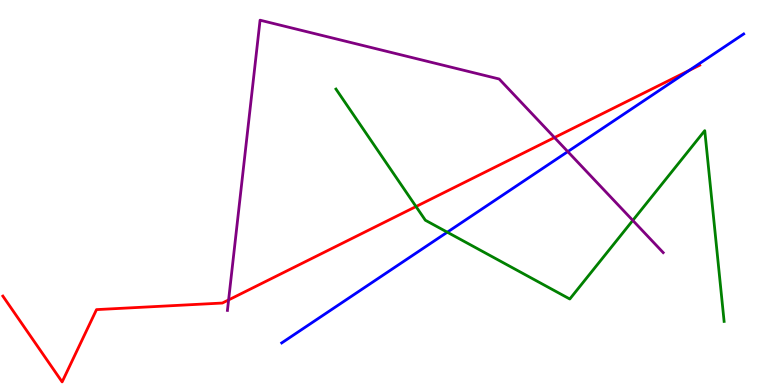[{'lines': ['blue', 'red'], 'intersections': [{'x': 8.89, 'y': 8.17}]}, {'lines': ['green', 'red'], 'intersections': [{'x': 5.37, 'y': 4.64}]}, {'lines': ['purple', 'red'], 'intersections': [{'x': 2.95, 'y': 2.21}, {'x': 7.15, 'y': 6.43}]}, {'lines': ['blue', 'green'], 'intersections': [{'x': 5.77, 'y': 3.97}]}, {'lines': ['blue', 'purple'], 'intersections': [{'x': 7.33, 'y': 6.06}]}, {'lines': ['green', 'purple'], 'intersections': [{'x': 8.17, 'y': 4.27}]}]